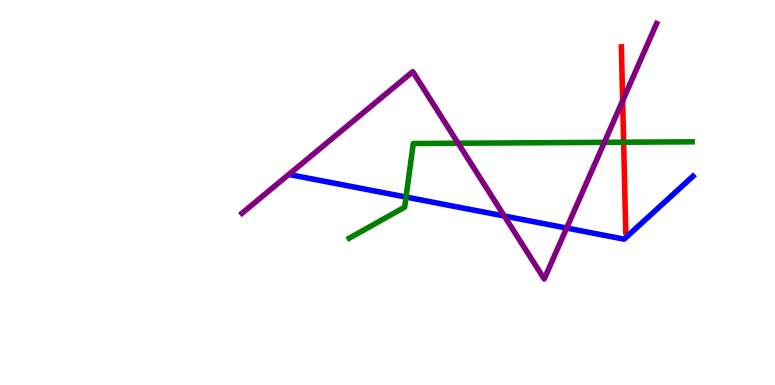[{'lines': ['blue', 'red'], 'intersections': []}, {'lines': ['green', 'red'], 'intersections': [{'x': 8.05, 'y': 6.31}]}, {'lines': ['purple', 'red'], 'intersections': [{'x': 8.03, 'y': 7.38}]}, {'lines': ['blue', 'green'], 'intersections': [{'x': 5.24, 'y': 4.88}]}, {'lines': ['blue', 'purple'], 'intersections': [{'x': 6.51, 'y': 4.39}, {'x': 7.31, 'y': 4.08}]}, {'lines': ['green', 'purple'], 'intersections': [{'x': 5.91, 'y': 6.28}, {'x': 7.8, 'y': 6.3}]}]